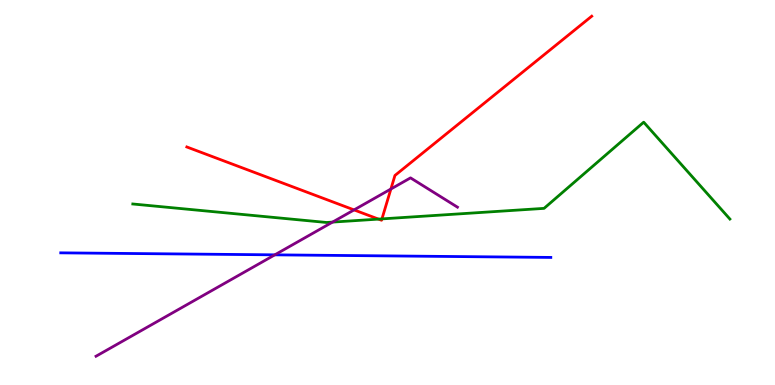[{'lines': ['blue', 'red'], 'intersections': []}, {'lines': ['green', 'red'], 'intersections': [{'x': 4.88, 'y': 4.31}, {'x': 4.93, 'y': 4.31}]}, {'lines': ['purple', 'red'], 'intersections': [{'x': 4.57, 'y': 4.55}, {'x': 5.04, 'y': 5.09}]}, {'lines': ['blue', 'green'], 'intersections': []}, {'lines': ['blue', 'purple'], 'intersections': [{'x': 3.55, 'y': 3.38}]}, {'lines': ['green', 'purple'], 'intersections': [{'x': 4.29, 'y': 4.23}]}]